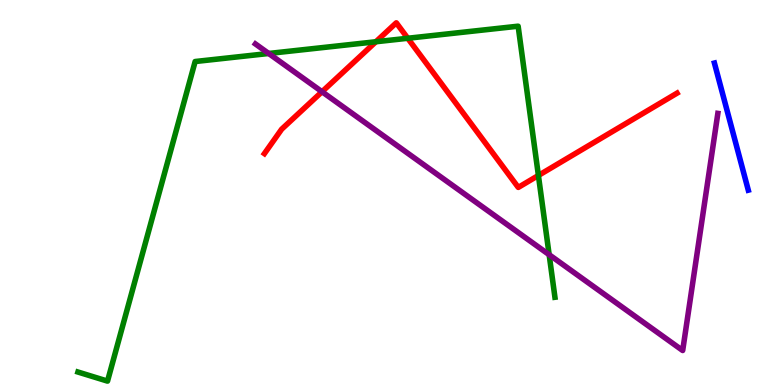[{'lines': ['blue', 'red'], 'intersections': []}, {'lines': ['green', 'red'], 'intersections': [{'x': 4.85, 'y': 8.92}, {'x': 5.26, 'y': 9.01}, {'x': 6.95, 'y': 5.44}]}, {'lines': ['purple', 'red'], 'intersections': [{'x': 4.16, 'y': 7.62}]}, {'lines': ['blue', 'green'], 'intersections': []}, {'lines': ['blue', 'purple'], 'intersections': []}, {'lines': ['green', 'purple'], 'intersections': [{'x': 3.47, 'y': 8.61}, {'x': 7.09, 'y': 3.38}]}]